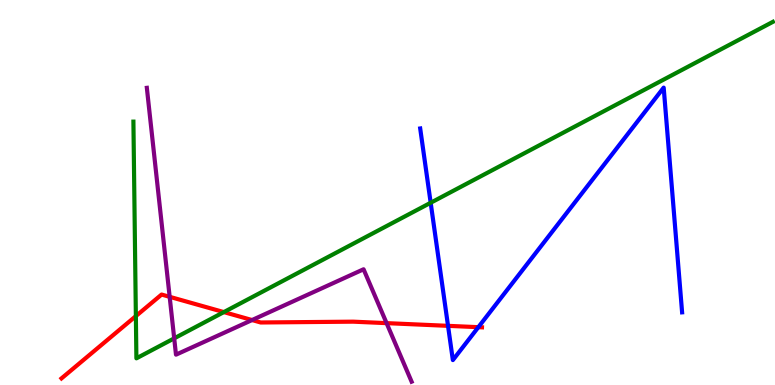[{'lines': ['blue', 'red'], 'intersections': [{'x': 5.78, 'y': 1.54}, {'x': 6.17, 'y': 1.5}]}, {'lines': ['green', 'red'], 'intersections': [{'x': 1.75, 'y': 1.79}, {'x': 2.89, 'y': 1.89}]}, {'lines': ['purple', 'red'], 'intersections': [{'x': 2.19, 'y': 2.29}, {'x': 3.25, 'y': 1.69}, {'x': 4.99, 'y': 1.61}]}, {'lines': ['blue', 'green'], 'intersections': [{'x': 5.56, 'y': 4.73}]}, {'lines': ['blue', 'purple'], 'intersections': []}, {'lines': ['green', 'purple'], 'intersections': [{'x': 2.25, 'y': 1.21}]}]